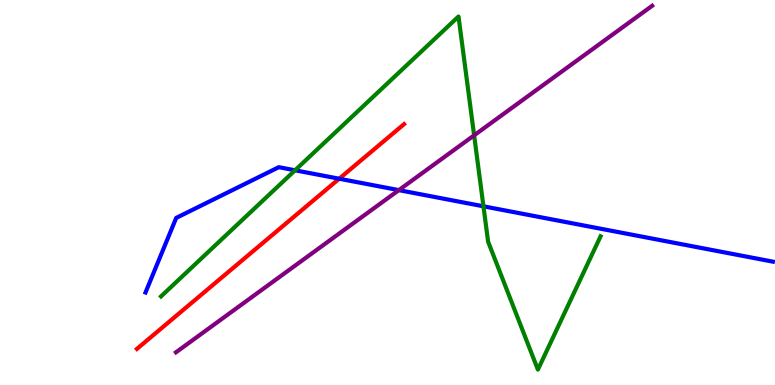[{'lines': ['blue', 'red'], 'intersections': [{'x': 4.38, 'y': 5.36}]}, {'lines': ['green', 'red'], 'intersections': []}, {'lines': ['purple', 'red'], 'intersections': []}, {'lines': ['blue', 'green'], 'intersections': [{'x': 3.81, 'y': 5.58}, {'x': 6.24, 'y': 4.64}]}, {'lines': ['blue', 'purple'], 'intersections': [{'x': 5.15, 'y': 5.06}]}, {'lines': ['green', 'purple'], 'intersections': [{'x': 6.12, 'y': 6.48}]}]